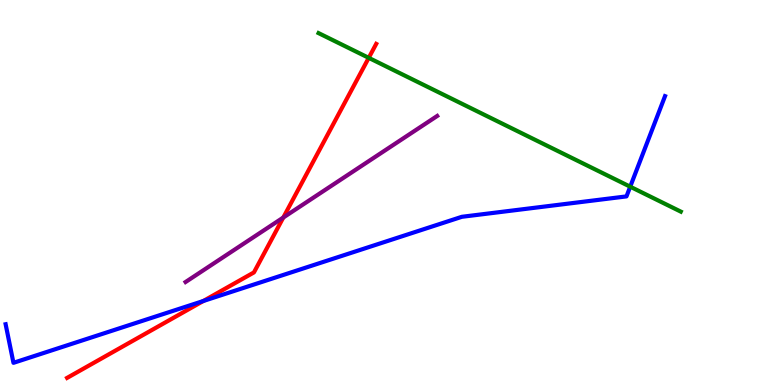[{'lines': ['blue', 'red'], 'intersections': [{'x': 2.62, 'y': 2.18}]}, {'lines': ['green', 'red'], 'intersections': [{'x': 4.76, 'y': 8.5}]}, {'lines': ['purple', 'red'], 'intersections': [{'x': 3.66, 'y': 4.35}]}, {'lines': ['blue', 'green'], 'intersections': [{'x': 8.13, 'y': 5.15}]}, {'lines': ['blue', 'purple'], 'intersections': []}, {'lines': ['green', 'purple'], 'intersections': []}]